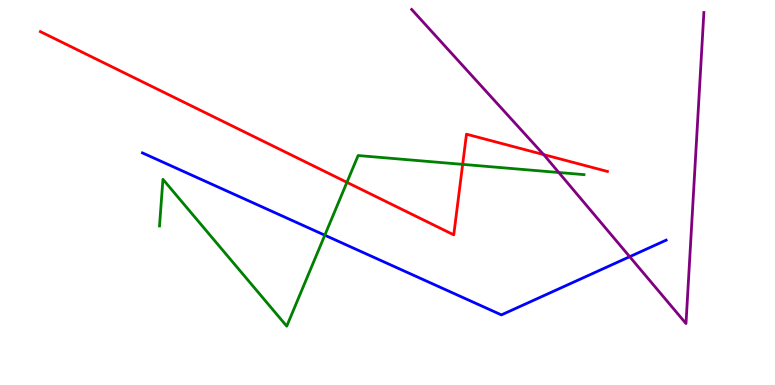[{'lines': ['blue', 'red'], 'intersections': []}, {'lines': ['green', 'red'], 'intersections': [{'x': 4.48, 'y': 5.26}, {'x': 5.97, 'y': 5.73}]}, {'lines': ['purple', 'red'], 'intersections': [{'x': 7.01, 'y': 5.99}]}, {'lines': ['blue', 'green'], 'intersections': [{'x': 4.19, 'y': 3.89}]}, {'lines': ['blue', 'purple'], 'intersections': [{'x': 8.13, 'y': 3.33}]}, {'lines': ['green', 'purple'], 'intersections': [{'x': 7.21, 'y': 5.52}]}]